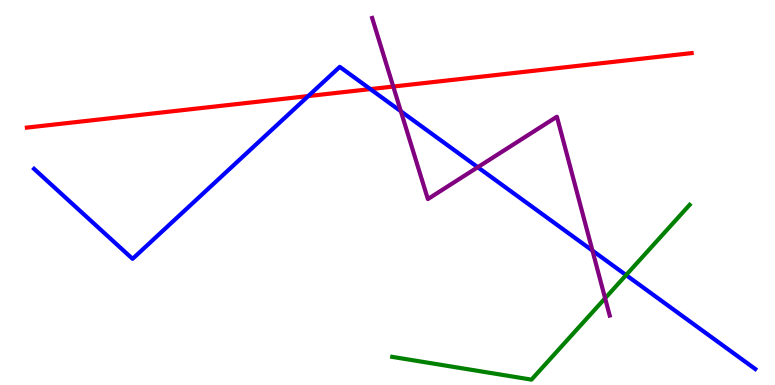[{'lines': ['blue', 'red'], 'intersections': [{'x': 3.98, 'y': 7.5}, {'x': 4.78, 'y': 7.69}]}, {'lines': ['green', 'red'], 'intersections': []}, {'lines': ['purple', 'red'], 'intersections': [{'x': 5.07, 'y': 7.75}]}, {'lines': ['blue', 'green'], 'intersections': [{'x': 8.08, 'y': 2.86}]}, {'lines': ['blue', 'purple'], 'intersections': [{'x': 5.17, 'y': 7.11}, {'x': 6.16, 'y': 5.66}, {'x': 7.64, 'y': 3.49}]}, {'lines': ['green', 'purple'], 'intersections': [{'x': 7.81, 'y': 2.25}]}]